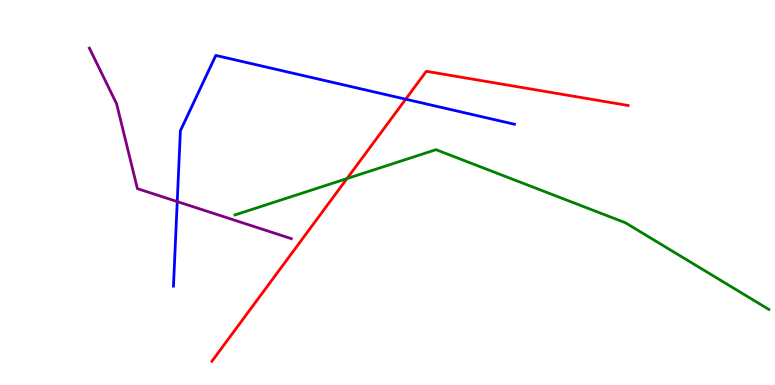[{'lines': ['blue', 'red'], 'intersections': [{'x': 5.23, 'y': 7.42}]}, {'lines': ['green', 'red'], 'intersections': [{'x': 4.48, 'y': 5.36}]}, {'lines': ['purple', 'red'], 'intersections': []}, {'lines': ['blue', 'green'], 'intersections': []}, {'lines': ['blue', 'purple'], 'intersections': [{'x': 2.29, 'y': 4.76}]}, {'lines': ['green', 'purple'], 'intersections': []}]